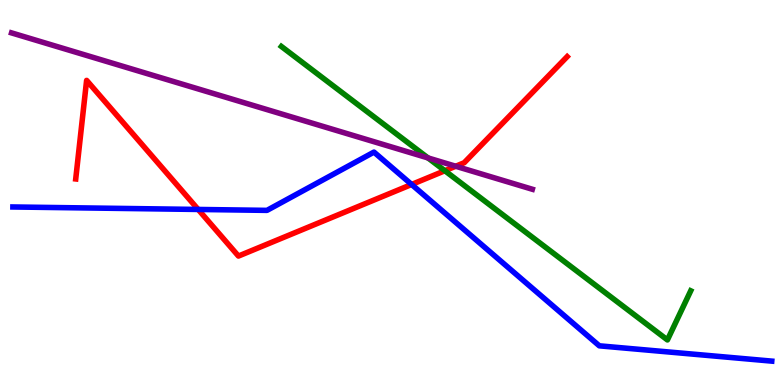[{'lines': ['blue', 'red'], 'intersections': [{'x': 2.56, 'y': 4.56}, {'x': 5.31, 'y': 5.21}]}, {'lines': ['green', 'red'], 'intersections': [{'x': 5.74, 'y': 5.57}]}, {'lines': ['purple', 'red'], 'intersections': [{'x': 5.88, 'y': 5.68}]}, {'lines': ['blue', 'green'], 'intersections': []}, {'lines': ['blue', 'purple'], 'intersections': []}, {'lines': ['green', 'purple'], 'intersections': [{'x': 5.52, 'y': 5.9}]}]